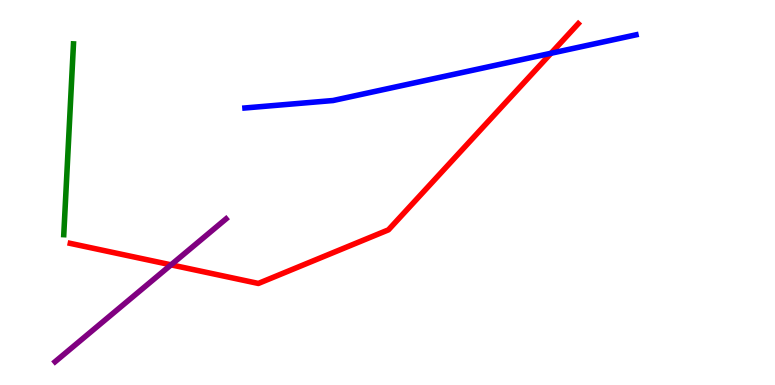[{'lines': ['blue', 'red'], 'intersections': [{'x': 7.11, 'y': 8.62}]}, {'lines': ['green', 'red'], 'intersections': []}, {'lines': ['purple', 'red'], 'intersections': [{'x': 2.21, 'y': 3.12}]}, {'lines': ['blue', 'green'], 'intersections': []}, {'lines': ['blue', 'purple'], 'intersections': []}, {'lines': ['green', 'purple'], 'intersections': []}]